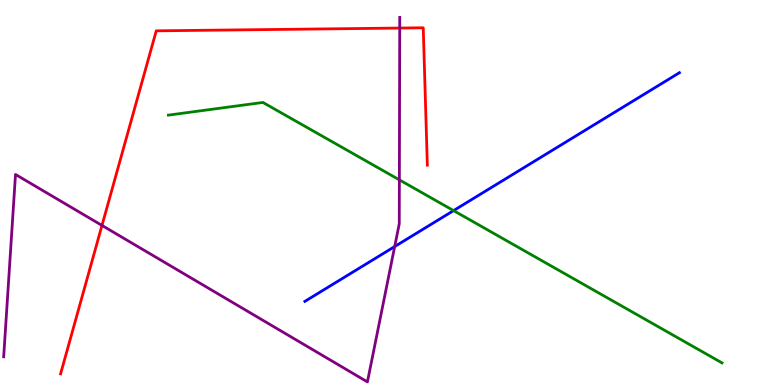[{'lines': ['blue', 'red'], 'intersections': []}, {'lines': ['green', 'red'], 'intersections': []}, {'lines': ['purple', 'red'], 'intersections': [{'x': 1.32, 'y': 4.14}, {'x': 5.16, 'y': 9.27}]}, {'lines': ['blue', 'green'], 'intersections': [{'x': 5.85, 'y': 4.53}]}, {'lines': ['blue', 'purple'], 'intersections': [{'x': 5.09, 'y': 3.6}]}, {'lines': ['green', 'purple'], 'intersections': [{'x': 5.15, 'y': 5.33}]}]